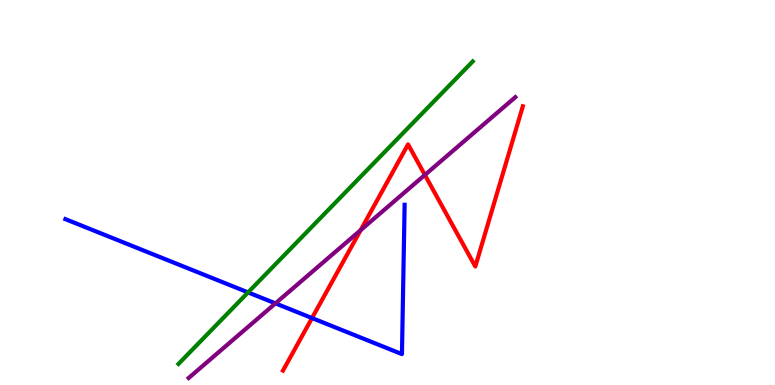[{'lines': ['blue', 'red'], 'intersections': [{'x': 4.03, 'y': 1.74}]}, {'lines': ['green', 'red'], 'intersections': []}, {'lines': ['purple', 'red'], 'intersections': [{'x': 4.65, 'y': 4.02}, {'x': 5.48, 'y': 5.46}]}, {'lines': ['blue', 'green'], 'intersections': [{'x': 3.2, 'y': 2.41}]}, {'lines': ['blue', 'purple'], 'intersections': [{'x': 3.55, 'y': 2.12}]}, {'lines': ['green', 'purple'], 'intersections': []}]